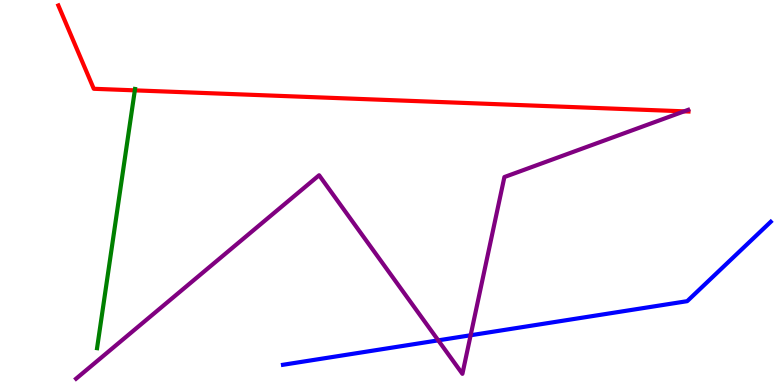[{'lines': ['blue', 'red'], 'intersections': []}, {'lines': ['green', 'red'], 'intersections': [{'x': 1.74, 'y': 7.65}]}, {'lines': ['purple', 'red'], 'intersections': [{'x': 8.83, 'y': 7.11}]}, {'lines': ['blue', 'green'], 'intersections': []}, {'lines': ['blue', 'purple'], 'intersections': [{'x': 5.65, 'y': 1.16}, {'x': 6.07, 'y': 1.29}]}, {'lines': ['green', 'purple'], 'intersections': []}]